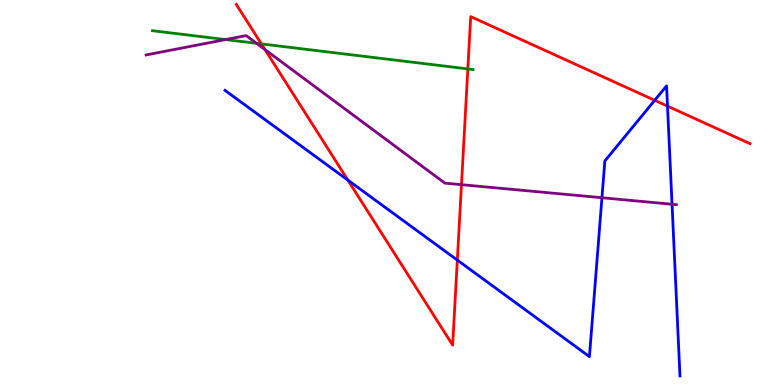[{'lines': ['blue', 'red'], 'intersections': [{'x': 4.49, 'y': 5.32}, {'x': 5.9, 'y': 3.24}, {'x': 8.45, 'y': 7.39}, {'x': 8.61, 'y': 7.24}]}, {'lines': ['green', 'red'], 'intersections': [{'x': 3.37, 'y': 8.86}, {'x': 6.04, 'y': 8.21}]}, {'lines': ['purple', 'red'], 'intersections': [{'x': 3.42, 'y': 8.71}, {'x': 5.95, 'y': 5.2}]}, {'lines': ['blue', 'green'], 'intersections': []}, {'lines': ['blue', 'purple'], 'intersections': [{'x': 7.77, 'y': 4.86}, {'x': 8.67, 'y': 4.69}]}, {'lines': ['green', 'purple'], 'intersections': [{'x': 2.91, 'y': 8.97}, {'x': 3.31, 'y': 8.87}]}]